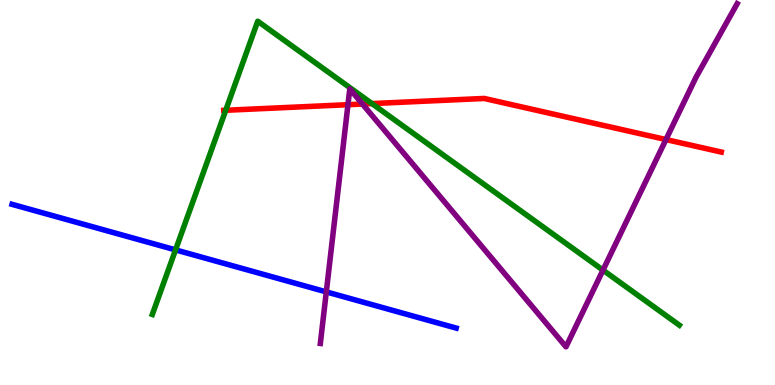[{'lines': ['blue', 'red'], 'intersections': []}, {'lines': ['green', 'red'], 'intersections': [{'x': 2.91, 'y': 7.14}, {'x': 4.8, 'y': 7.31}]}, {'lines': ['purple', 'red'], 'intersections': [{'x': 4.49, 'y': 7.28}, {'x': 4.68, 'y': 7.3}, {'x': 8.59, 'y': 6.38}]}, {'lines': ['blue', 'green'], 'intersections': [{'x': 2.27, 'y': 3.51}]}, {'lines': ['blue', 'purple'], 'intersections': [{'x': 4.21, 'y': 2.42}]}, {'lines': ['green', 'purple'], 'intersections': [{'x': 7.78, 'y': 2.98}]}]